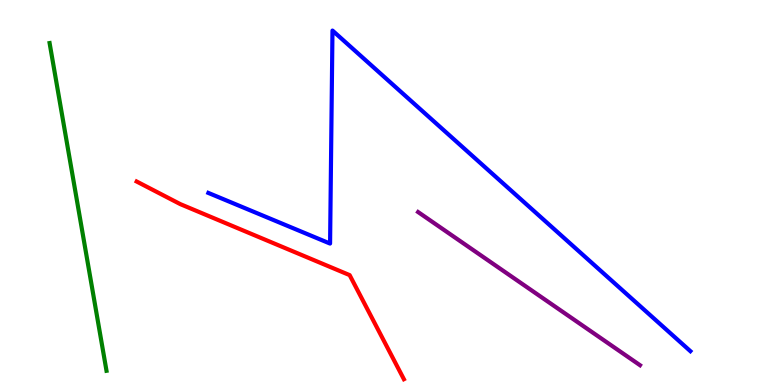[{'lines': ['blue', 'red'], 'intersections': []}, {'lines': ['green', 'red'], 'intersections': []}, {'lines': ['purple', 'red'], 'intersections': []}, {'lines': ['blue', 'green'], 'intersections': []}, {'lines': ['blue', 'purple'], 'intersections': []}, {'lines': ['green', 'purple'], 'intersections': []}]